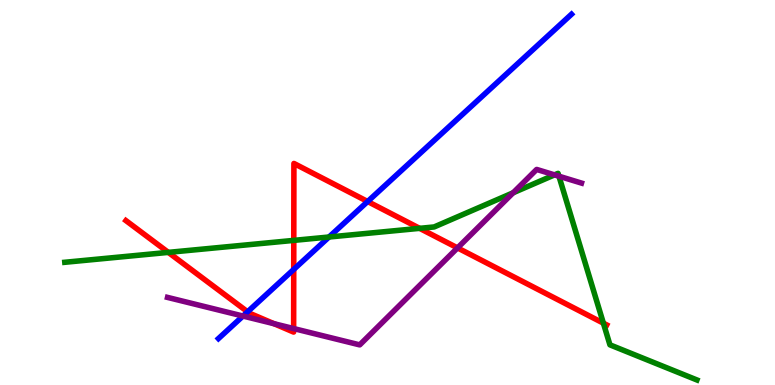[{'lines': ['blue', 'red'], 'intersections': [{'x': 3.19, 'y': 1.9}, {'x': 3.79, 'y': 3.0}, {'x': 4.74, 'y': 4.77}]}, {'lines': ['green', 'red'], 'intersections': [{'x': 2.17, 'y': 3.44}, {'x': 3.79, 'y': 3.76}, {'x': 5.41, 'y': 4.07}, {'x': 7.79, 'y': 1.61}]}, {'lines': ['purple', 'red'], 'intersections': [{'x': 3.54, 'y': 1.59}, {'x': 3.79, 'y': 1.47}, {'x': 5.9, 'y': 3.56}]}, {'lines': ['blue', 'green'], 'intersections': [{'x': 4.25, 'y': 3.84}]}, {'lines': ['blue', 'purple'], 'intersections': [{'x': 3.14, 'y': 1.79}]}, {'lines': ['green', 'purple'], 'intersections': [{'x': 6.62, 'y': 4.99}, {'x': 7.16, 'y': 5.46}, {'x': 7.21, 'y': 5.42}]}]